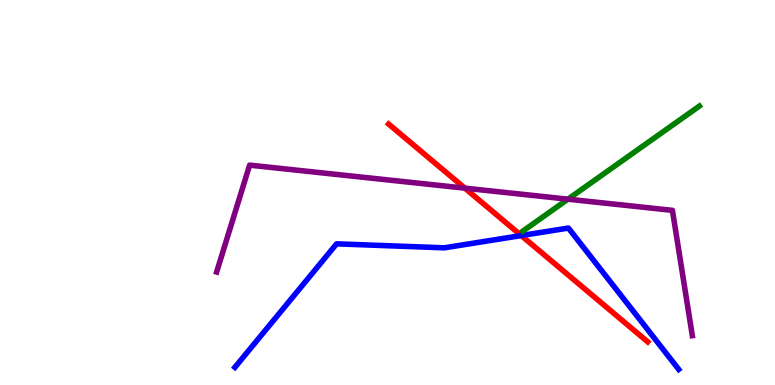[{'lines': ['blue', 'red'], 'intersections': [{'x': 6.73, 'y': 3.88}]}, {'lines': ['green', 'red'], 'intersections': []}, {'lines': ['purple', 'red'], 'intersections': [{'x': 6.0, 'y': 5.11}]}, {'lines': ['blue', 'green'], 'intersections': []}, {'lines': ['blue', 'purple'], 'intersections': []}, {'lines': ['green', 'purple'], 'intersections': [{'x': 7.33, 'y': 4.83}]}]